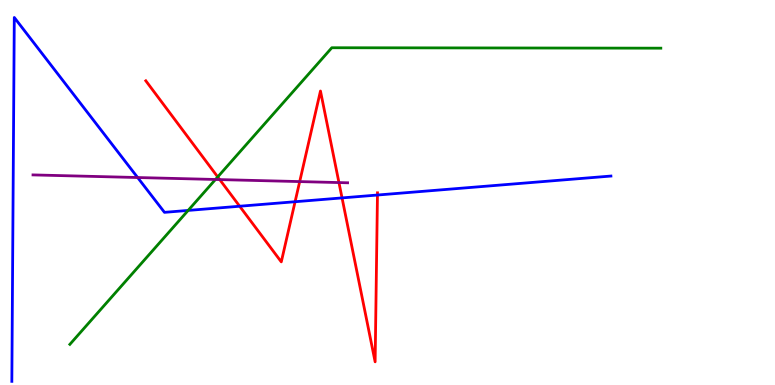[{'lines': ['blue', 'red'], 'intersections': [{'x': 3.09, 'y': 4.64}, {'x': 3.81, 'y': 4.76}, {'x': 4.41, 'y': 4.86}, {'x': 4.87, 'y': 4.93}]}, {'lines': ['green', 'red'], 'intersections': [{'x': 2.81, 'y': 5.4}]}, {'lines': ['purple', 'red'], 'intersections': [{'x': 2.84, 'y': 5.34}, {'x': 3.87, 'y': 5.28}, {'x': 4.37, 'y': 5.26}]}, {'lines': ['blue', 'green'], 'intersections': [{'x': 2.43, 'y': 4.53}]}, {'lines': ['blue', 'purple'], 'intersections': [{'x': 1.78, 'y': 5.39}]}, {'lines': ['green', 'purple'], 'intersections': [{'x': 2.78, 'y': 5.34}]}]